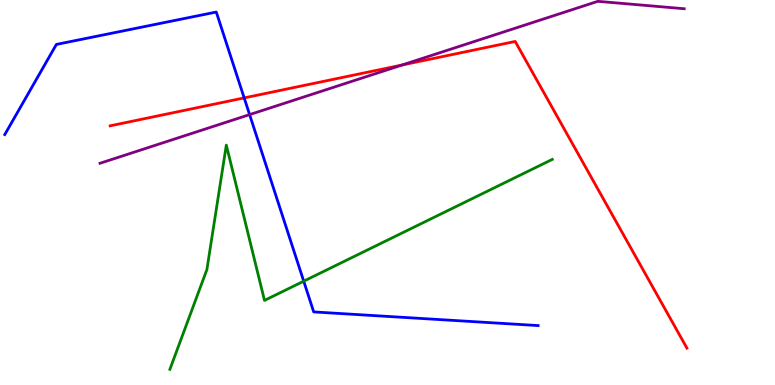[{'lines': ['blue', 'red'], 'intersections': [{'x': 3.15, 'y': 7.46}]}, {'lines': ['green', 'red'], 'intersections': []}, {'lines': ['purple', 'red'], 'intersections': [{'x': 5.19, 'y': 8.31}]}, {'lines': ['blue', 'green'], 'intersections': [{'x': 3.92, 'y': 2.7}]}, {'lines': ['blue', 'purple'], 'intersections': [{'x': 3.22, 'y': 7.02}]}, {'lines': ['green', 'purple'], 'intersections': []}]